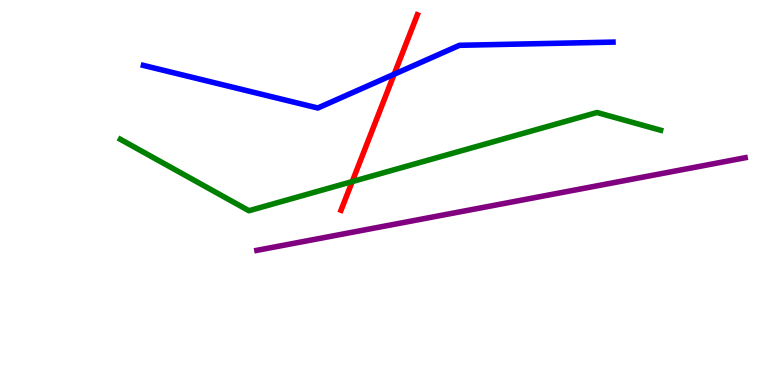[{'lines': ['blue', 'red'], 'intersections': [{'x': 5.09, 'y': 8.07}]}, {'lines': ['green', 'red'], 'intersections': [{'x': 4.54, 'y': 5.28}]}, {'lines': ['purple', 'red'], 'intersections': []}, {'lines': ['blue', 'green'], 'intersections': []}, {'lines': ['blue', 'purple'], 'intersections': []}, {'lines': ['green', 'purple'], 'intersections': []}]